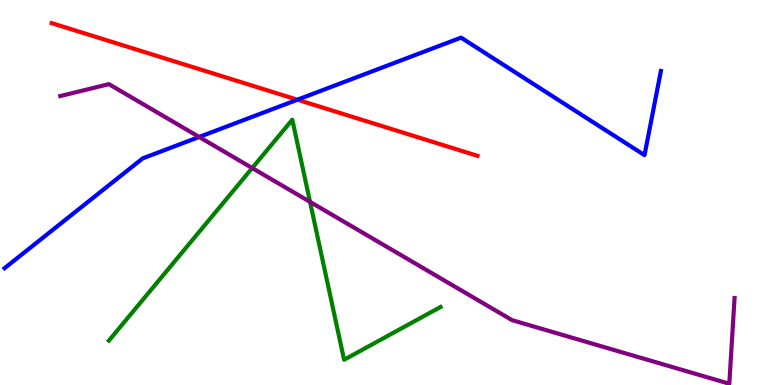[{'lines': ['blue', 'red'], 'intersections': [{'x': 3.84, 'y': 7.41}]}, {'lines': ['green', 'red'], 'intersections': []}, {'lines': ['purple', 'red'], 'intersections': []}, {'lines': ['blue', 'green'], 'intersections': []}, {'lines': ['blue', 'purple'], 'intersections': [{'x': 2.57, 'y': 6.44}]}, {'lines': ['green', 'purple'], 'intersections': [{'x': 3.25, 'y': 5.64}, {'x': 4.0, 'y': 4.76}]}]